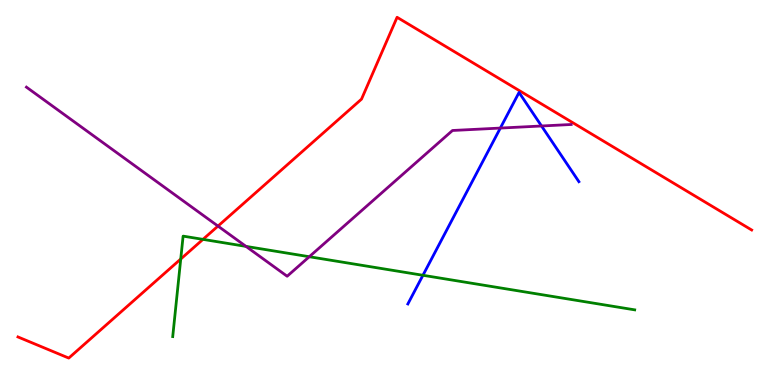[{'lines': ['blue', 'red'], 'intersections': []}, {'lines': ['green', 'red'], 'intersections': [{'x': 2.33, 'y': 3.27}, {'x': 2.62, 'y': 3.78}]}, {'lines': ['purple', 'red'], 'intersections': [{'x': 2.81, 'y': 4.13}]}, {'lines': ['blue', 'green'], 'intersections': [{'x': 5.46, 'y': 2.85}]}, {'lines': ['blue', 'purple'], 'intersections': [{'x': 6.46, 'y': 6.67}, {'x': 6.99, 'y': 6.73}]}, {'lines': ['green', 'purple'], 'intersections': [{'x': 3.17, 'y': 3.6}, {'x': 3.99, 'y': 3.33}]}]